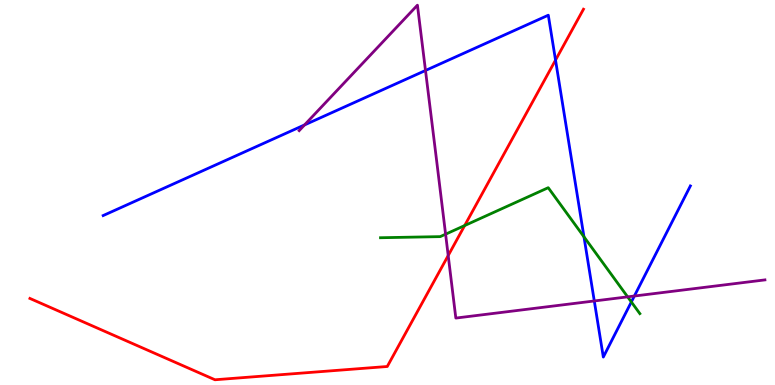[{'lines': ['blue', 'red'], 'intersections': [{'x': 7.17, 'y': 8.44}]}, {'lines': ['green', 'red'], 'intersections': [{'x': 6.0, 'y': 4.14}]}, {'lines': ['purple', 'red'], 'intersections': [{'x': 5.78, 'y': 3.36}]}, {'lines': ['blue', 'green'], 'intersections': [{'x': 7.54, 'y': 3.85}, {'x': 8.15, 'y': 2.16}]}, {'lines': ['blue', 'purple'], 'intersections': [{'x': 3.93, 'y': 6.76}, {'x': 5.49, 'y': 8.17}, {'x': 7.67, 'y': 2.18}, {'x': 8.19, 'y': 2.31}]}, {'lines': ['green', 'purple'], 'intersections': [{'x': 5.75, 'y': 3.92}, {'x': 8.1, 'y': 2.29}]}]